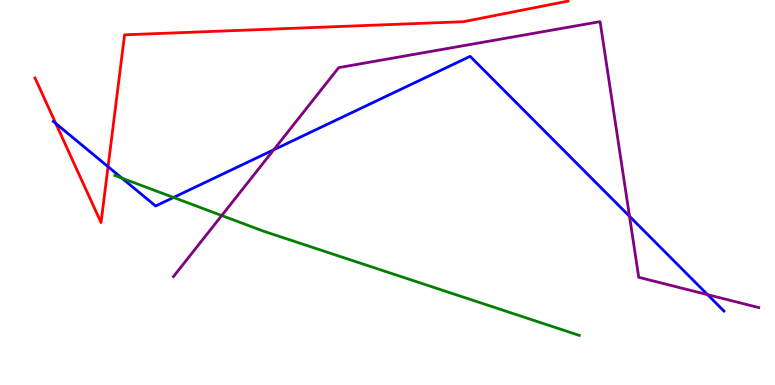[{'lines': ['blue', 'red'], 'intersections': [{'x': 0.72, 'y': 6.79}, {'x': 1.39, 'y': 5.67}]}, {'lines': ['green', 'red'], 'intersections': []}, {'lines': ['purple', 'red'], 'intersections': []}, {'lines': ['blue', 'green'], 'intersections': [{'x': 1.57, 'y': 5.37}, {'x': 2.24, 'y': 4.87}]}, {'lines': ['blue', 'purple'], 'intersections': [{'x': 3.53, 'y': 6.11}, {'x': 8.12, 'y': 4.38}, {'x': 9.13, 'y': 2.35}]}, {'lines': ['green', 'purple'], 'intersections': [{'x': 2.86, 'y': 4.4}]}]